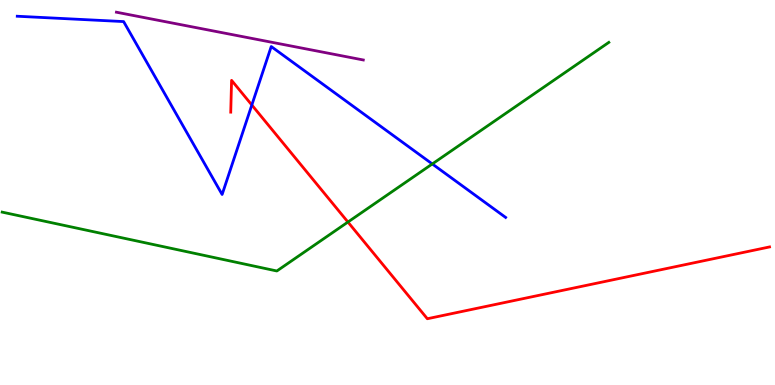[{'lines': ['blue', 'red'], 'intersections': [{'x': 3.25, 'y': 7.27}]}, {'lines': ['green', 'red'], 'intersections': [{'x': 4.49, 'y': 4.23}]}, {'lines': ['purple', 'red'], 'intersections': []}, {'lines': ['blue', 'green'], 'intersections': [{'x': 5.58, 'y': 5.74}]}, {'lines': ['blue', 'purple'], 'intersections': []}, {'lines': ['green', 'purple'], 'intersections': []}]